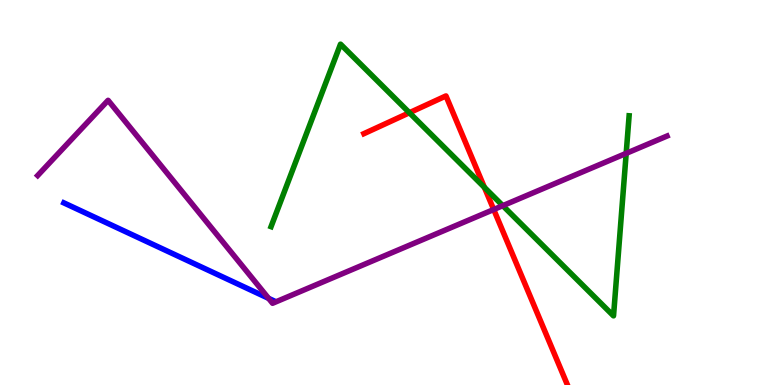[{'lines': ['blue', 'red'], 'intersections': []}, {'lines': ['green', 'red'], 'intersections': [{'x': 5.28, 'y': 7.07}, {'x': 6.25, 'y': 5.13}]}, {'lines': ['purple', 'red'], 'intersections': [{'x': 6.37, 'y': 4.56}]}, {'lines': ['blue', 'green'], 'intersections': []}, {'lines': ['blue', 'purple'], 'intersections': [{'x': 3.47, 'y': 2.25}]}, {'lines': ['green', 'purple'], 'intersections': [{'x': 6.49, 'y': 4.66}, {'x': 8.08, 'y': 6.02}]}]